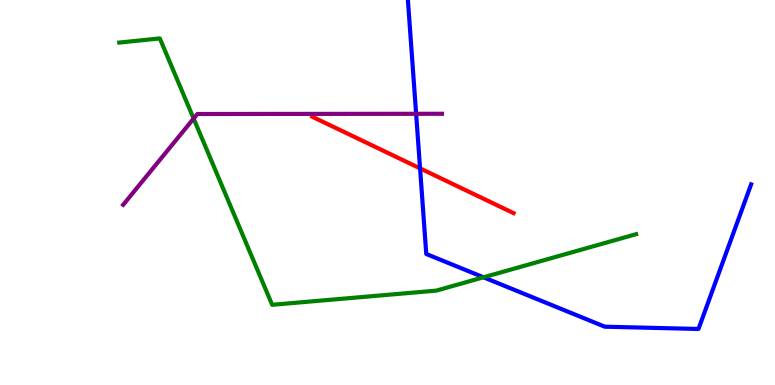[{'lines': ['blue', 'red'], 'intersections': [{'x': 5.42, 'y': 5.63}]}, {'lines': ['green', 'red'], 'intersections': []}, {'lines': ['purple', 'red'], 'intersections': []}, {'lines': ['blue', 'green'], 'intersections': [{'x': 6.24, 'y': 2.8}]}, {'lines': ['blue', 'purple'], 'intersections': [{'x': 5.37, 'y': 7.04}]}, {'lines': ['green', 'purple'], 'intersections': [{'x': 2.5, 'y': 6.92}]}]